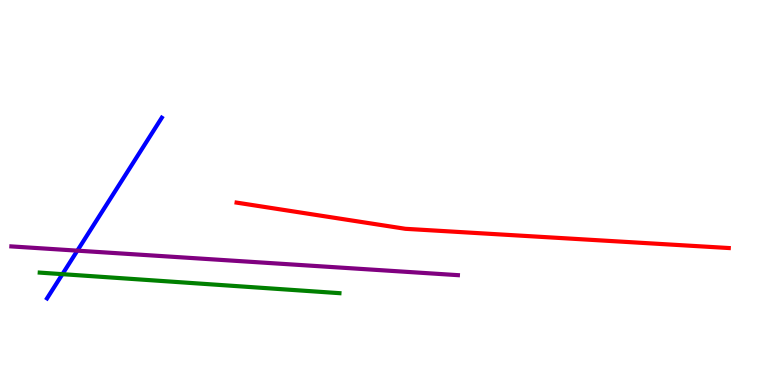[{'lines': ['blue', 'red'], 'intersections': []}, {'lines': ['green', 'red'], 'intersections': []}, {'lines': ['purple', 'red'], 'intersections': []}, {'lines': ['blue', 'green'], 'intersections': [{'x': 0.805, 'y': 2.88}]}, {'lines': ['blue', 'purple'], 'intersections': [{'x': 0.998, 'y': 3.49}]}, {'lines': ['green', 'purple'], 'intersections': []}]